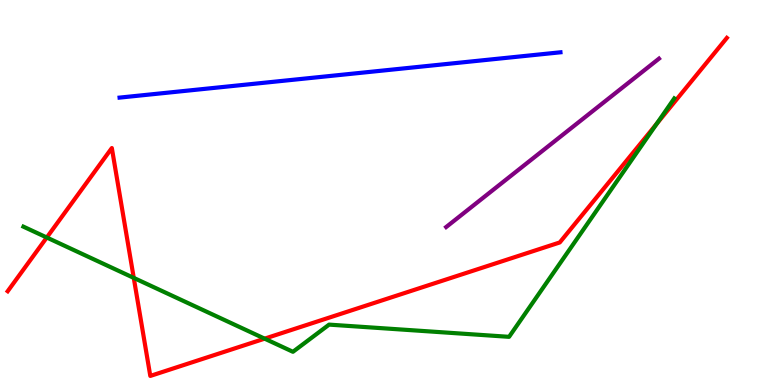[{'lines': ['blue', 'red'], 'intersections': []}, {'lines': ['green', 'red'], 'intersections': [{'x': 0.604, 'y': 3.83}, {'x': 1.73, 'y': 2.78}, {'x': 3.41, 'y': 1.2}, {'x': 8.47, 'y': 6.78}]}, {'lines': ['purple', 'red'], 'intersections': []}, {'lines': ['blue', 'green'], 'intersections': []}, {'lines': ['blue', 'purple'], 'intersections': []}, {'lines': ['green', 'purple'], 'intersections': []}]